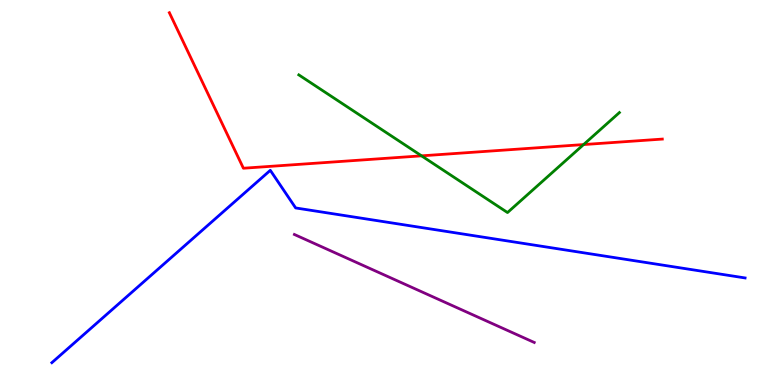[{'lines': ['blue', 'red'], 'intersections': []}, {'lines': ['green', 'red'], 'intersections': [{'x': 5.44, 'y': 5.95}, {'x': 7.53, 'y': 6.25}]}, {'lines': ['purple', 'red'], 'intersections': []}, {'lines': ['blue', 'green'], 'intersections': []}, {'lines': ['blue', 'purple'], 'intersections': []}, {'lines': ['green', 'purple'], 'intersections': []}]